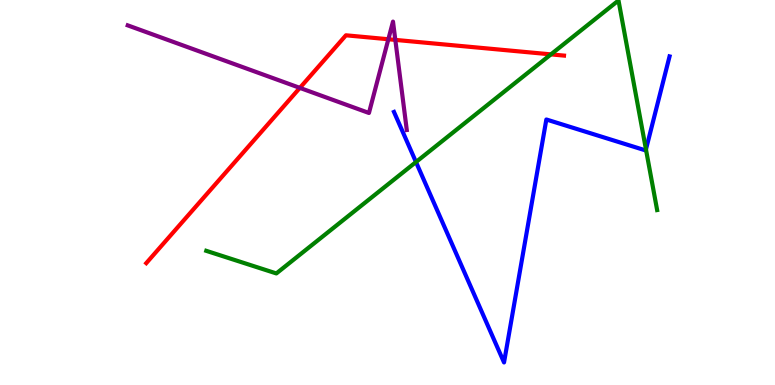[{'lines': ['blue', 'red'], 'intersections': []}, {'lines': ['green', 'red'], 'intersections': [{'x': 7.11, 'y': 8.59}]}, {'lines': ['purple', 'red'], 'intersections': [{'x': 3.87, 'y': 7.72}, {'x': 5.01, 'y': 8.98}, {'x': 5.1, 'y': 8.96}]}, {'lines': ['blue', 'green'], 'intersections': [{'x': 5.37, 'y': 5.79}, {'x': 8.33, 'y': 6.12}]}, {'lines': ['blue', 'purple'], 'intersections': []}, {'lines': ['green', 'purple'], 'intersections': []}]